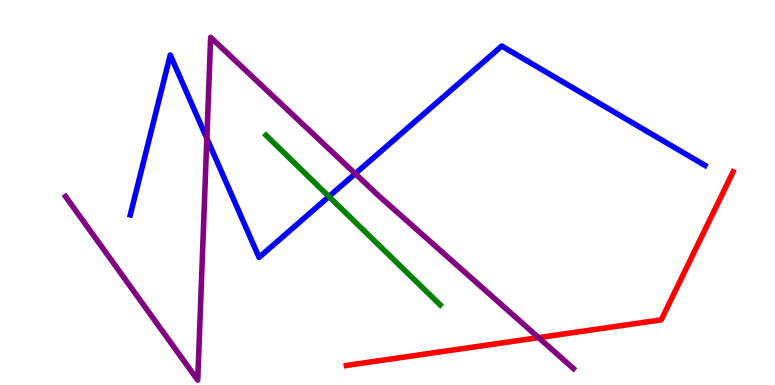[{'lines': ['blue', 'red'], 'intersections': []}, {'lines': ['green', 'red'], 'intersections': []}, {'lines': ['purple', 'red'], 'intersections': [{'x': 6.95, 'y': 1.23}]}, {'lines': ['blue', 'green'], 'intersections': [{'x': 4.24, 'y': 4.89}]}, {'lines': ['blue', 'purple'], 'intersections': [{'x': 2.67, 'y': 6.41}, {'x': 4.58, 'y': 5.49}]}, {'lines': ['green', 'purple'], 'intersections': []}]